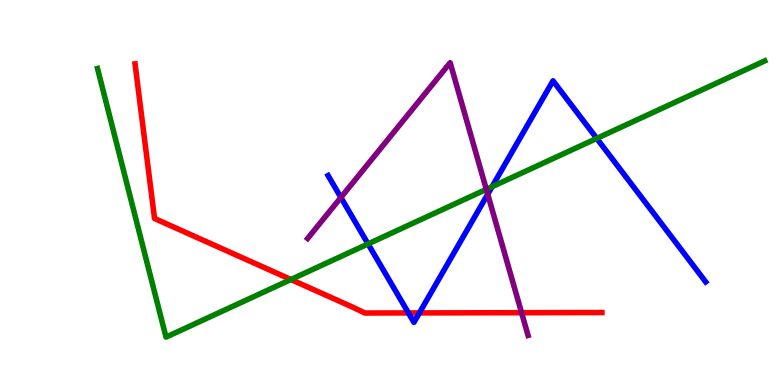[{'lines': ['blue', 'red'], 'intersections': [{'x': 5.27, 'y': 1.87}, {'x': 5.41, 'y': 1.87}]}, {'lines': ['green', 'red'], 'intersections': [{'x': 3.75, 'y': 2.74}]}, {'lines': ['purple', 'red'], 'intersections': [{'x': 6.73, 'y': 1.88}]}, {'lines': ['blue', 'green'], 'intersections': [{'x': 4.75, 'y': 3.66}, {'x': 6.35, 'y': 5.15}, {'x': 7.7, 'y': 6.41}]}, {'lines': ['blue', 'purple'], 'intersections': [{'x': 4.4, 'y': 4.87}, {'x': 6.29, 'y': 4.96}]}, {'lines': ['green', 'purple'], 'intersections': [{'x': 6.28, 'y': 5.08}]}]